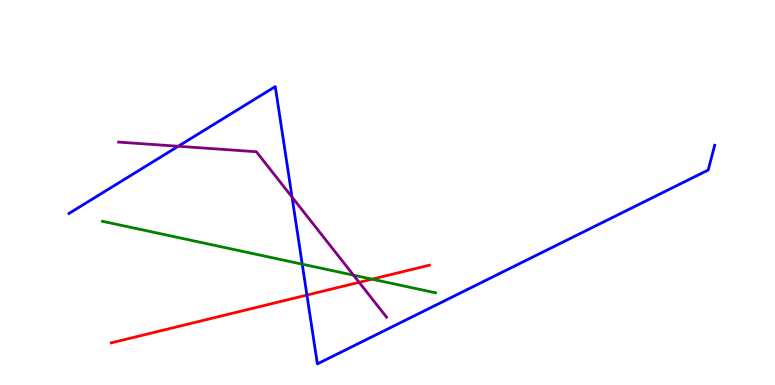[{'lines': ['blue', 'red'], 'intersections': [{'x': 3.96, 'y': 2.34}]}, {'lines': ['green', 'red'], 'intersections': [{'x': 4.8, 'y': 2.75}]}, {'lines': ['purple', 'red'], 'intersections': [{'x': 4.63, 'y': 2.67}]}, {'lines': ['blue', 'green'], 'intersections': [{'x': 3.9, 'y': 3.14}]}, {'lines': ['blue', 'purple'], 'intersections': [{'x': 2.3, 'y': 6.2}, {'x': 3.77, 'y': 4.88}]}, {'lines': ['green', 'purple'], 'intersections': [{'x': 4.56, 'y': 2.85}]}]